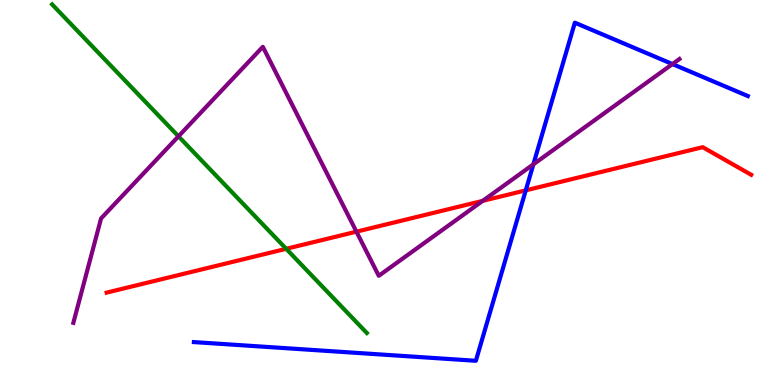[{'lines': ['blue', 'red'], 'intersections': [{'x': 6.78, 'y': 5.06}]}, {'lines': ['green', 'red'], 'intersections': [{'x': 3.69, 'y': 3.54}]}, {'lines': ['purple', 'red'], 'intersections': [{'x': 4.6, 'y': 3.98}, {'x': 6.23, 'y': 4.78}]}, {'lines': ['blue', 'green'], 'intersections': []}, {'lines': ['blue', 'purple'], 'intersections': [{'x': 6.88, 'y': 5.73}, {'x': 8.68, 'y': 8.34}]}, {'lines': ['green', 'purple'], 'intersections': [{'x': 2.3, 'y': 6.46}]}]